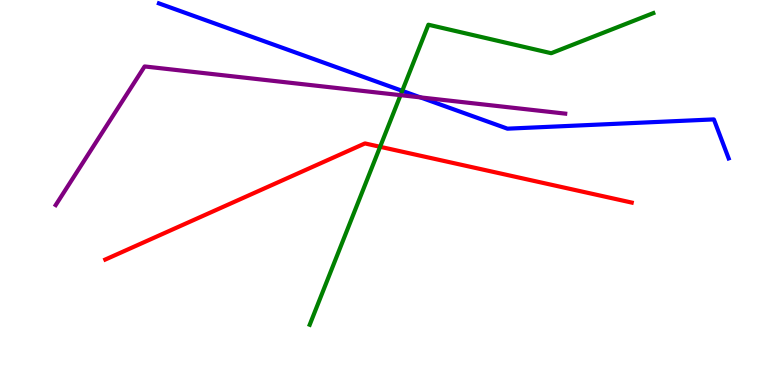[{'lines': ['blue', 'red'], 'intersections': []}, {'lines': ['green', 'red'], 'intersections': [{'x': 4.9, 'y': 6.19}]}, {'lines': ['purple', 'red'], 'intersections': []}, {'lines': ['blue', 'green'], 'intersections': [{'x': 5.19, 'y': 7.64}]}, {'lines': ['blue', 'purple'], 'intersections': [{'x': 5.42, 'y': 7.47}]}, {'lines': ['green', 'purple'], 'intersections': [{'x': 5.17, 'y': 7.53}]}]